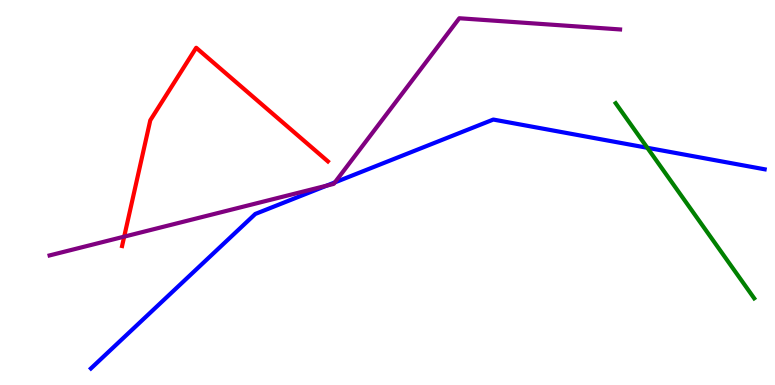[{'lines': ['blue', 'red'], 'intersections': []}, {'lines': ['green', 'red'], 'intersections': []}, {'lines': ['purple', 'red'], 'intersections': [{'x': 1.6, 'y': 3.85}]}, {'lines': ['blue', 'green'], 'intersections': [{'x': 8.35, 'y': 6.16}]}, {'lines': ['blue', 'purple'], 'intersections': [{'x': 4.21, 'y': 5.18}, {'x': 4.32, 'y': 5.26}]}, {'lines': ['green', 'purple'], 'intersections': []}]